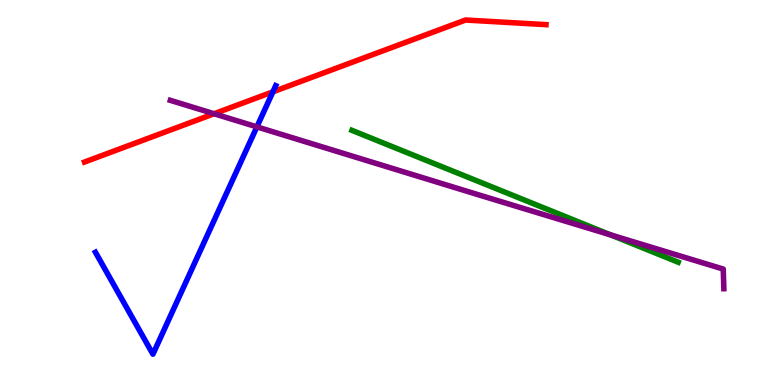[{'lines': ['blue', 'red'], 'intersections': [{'x': 3.52, 'y': 7.62}]}, {'lines': ['green', 'red'], 'intersections': []}, {'lines': ['purple', 'red'], 'intersections': [{'x': 2.76, 'y': 7.05}]}, {'lines': ['blue', 'green'], 'intersections': []}, {'lines': ['blue', 'purple'], 'intersections': [{'x': 3.31, 'y': 6.7}]}, {'lines': ['green', 'purple'], 'intersections': [{'x': 7.88, 'y': 3.9}]}]